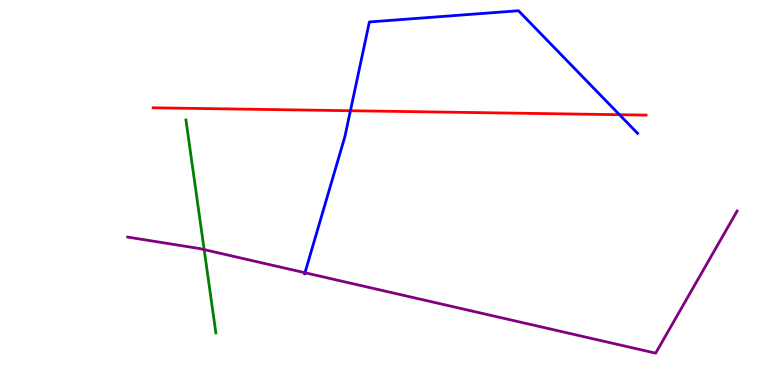[{'lines': ['blue', 'red'], 'intersections': [{'x': 4.52, 'y': 7.12}, {'x': 7.99, 'y': 7.02}]}, {'lines': ['green', 'red'], 'intersections': []}, {'lines': ['purple', 'red'], 'intersections': []}, {'lines': ['blue', 'green'], 'intersections': []}, {'lines': ['blue', 'purple'], 'intersections': [{'x': 3.93, 'y': 2.92}]}, {'lines': ['green', 'purple'], 'intersections': [{'x': 2.63, 'y': 3.52}]}]